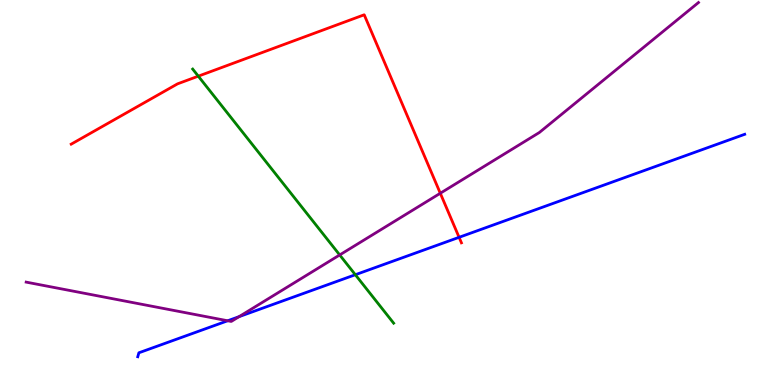[{'lines': ['blue', 'red'], 'intersections': [{'x': 5.92, 'y': 3.84}]}, {'lines': ['green', 'red'], 'intersections': [{'x': 2.56, 'y': 8.02}]}, {'lines': ['purple', 'red'], 'intersections': [{'x': 5.68, 'y': 4.98}]}, {'lines': ['blue', 'green'], 'intersections': [{'x': 4.58, 'y': 2.86}]}, {'lines': ['blue', 'purple'], 'intersections': [{'x': 2.94, 'y': 1.67}, {'x': 3.08, 'y': 1.77}]}, {'lines': ['green', 'purple'], 'intersections': [{'x': 4.38, 'y': 3.38}]}]